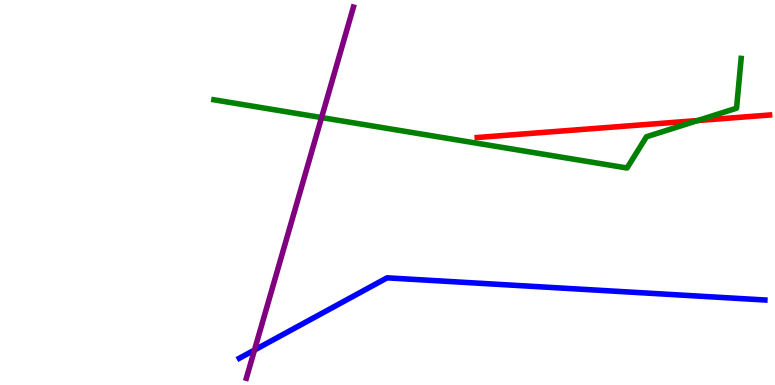[{'lines': ['blue', 'red'], 'intersections': []}, {'lines': ['green', 'red'], 'intersections': [{'x': 9.0, 'y': 6.87}]}, {'lines': ['purple', 'red'], 'intersections': []}, {'lines': ['blue', 'green'], 'intersections': []}, {'lines': ['blue', 'purple'], 'intersections': [{'x': 3.28, 'y': 0.908}]}, {'lines': ['green', 'purple'], 'intersections': [{'x': 4.15, 'y': 6.95}]}]